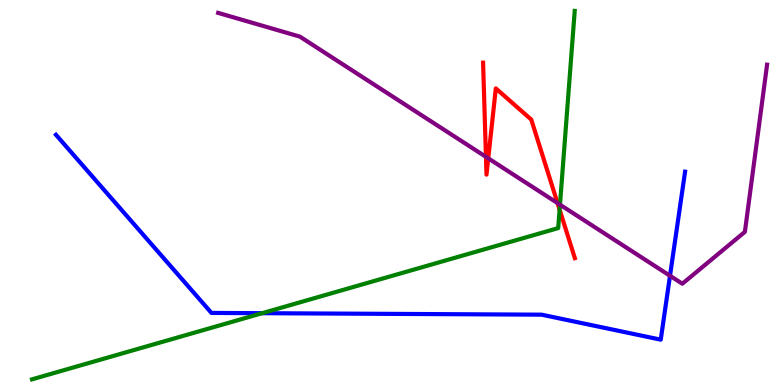[{'lines': ['blue', 'red'], 'intersections': []}, {'lines': ['green', 'red'], 'intersections': [{'x': 7.22, 'y': 4.55}]}, {'lines': ['purple', 'red'], 'intersections': [{'x': 6.27, 'y': 5.93}, {'x': 6.3, 'y': 5.89}, {'x': 7.19, 'y': 4.72}]}, {'lines': ['blue', 'green'], 'intersections': [{'x': 3.38, 'y': 1.87}]}, {'lines': ['blue', 'purple'], 'intersections': [{'x': 8.65, 'y': 2.84}]}, {'lines': ['green', 'purple'], 'intersections': [{'x': 7.23, 'y': 4.68}]}]